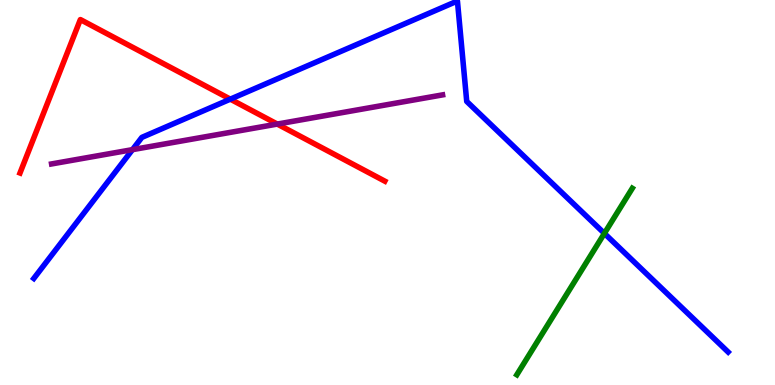[{'lines': ['blue', 'red'], 'intersections': [{'x': 2.97, 'y': 7.42}]}, {'lines': ['green', 'red'], 'intersections': []}, {'lines': ['purple', 'red'], 'intersections': [{'x': 3.58, 'y': 6.78}]}, {'lines': ['blue', 'green'], 'intersections': [{'x': 7.8, 'y': 3.94}]}, {'lines': ['blue', 'purple'], 'intersections': [{'x': 1.71, 'y': 6.11}]}, {'lines': ['green', 'purple'], 'intersections': []}]